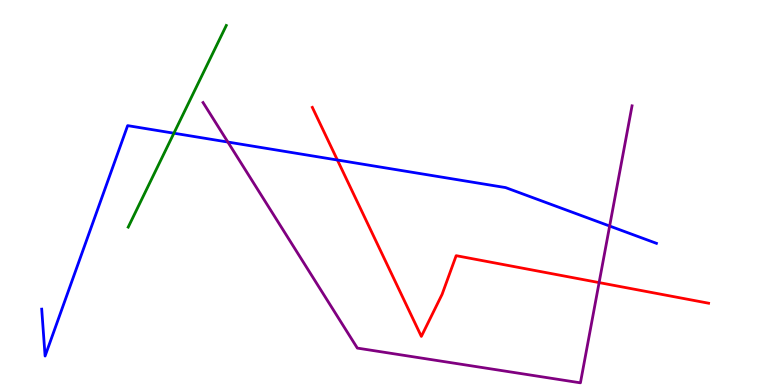[{'lines': ['blue', 'red'], 'intersections': [{'x': 4.35, 'y': 5.84}]}, {'lines': ['green', 'red'], 'intersections': []}, {'lines': ['purple', 'red'], 'intersections': [{'x': 7.73, 'y': 2.66}]}, {'lines': ['blue', 'green'], 'intersections': [{'x': 2.24, 'y': 6.54}]}, {'lines': ['blue', 'purple'], 'intersections': [{'x': 2.94, 'y': 6.31}, {'x': 7.87, 'y': 4.13}]}, {'lines': ['green', 'purple'], 'intersections': []}]